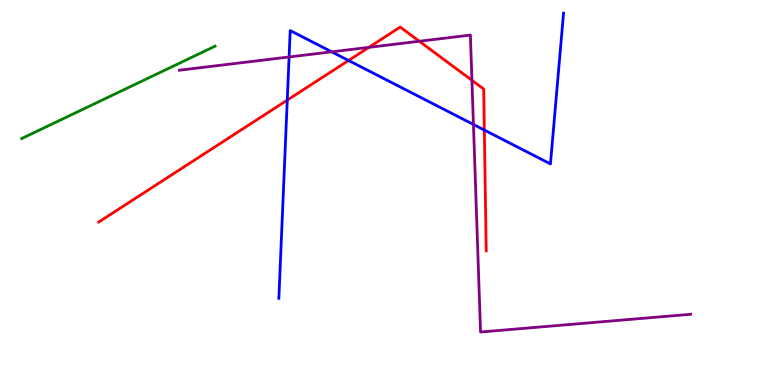[{'lines': ['blue', 'red'], 'intersections': [{'x': 3.71, 'y': 7.4}, {'x': 4.5, 'y': 8.43}, {'x': 6.25, 'y': 6.62}]}, {'lines': ['green', 'red'], 'intersections': []}, {'lines': ['purple', 'red'], 'intersections': [{'x': 4.76, 'y': 8.77}, {'x': 5.41, 'y': 8.93}, {'x': 6.09, 'y': 7.91}]}, {'lines': ['blue', 'green'], 'intersections': []}, {'lines': ['blue', 'purple'], 'intersections': [{'x': 3.73, 'y': 8.52}, {'x': 4.28, 'y': 8.65}, {'x': 6.11, 'y': 6.77}]}, {'lines': ['green', 'purple'], 'intersections': []}]